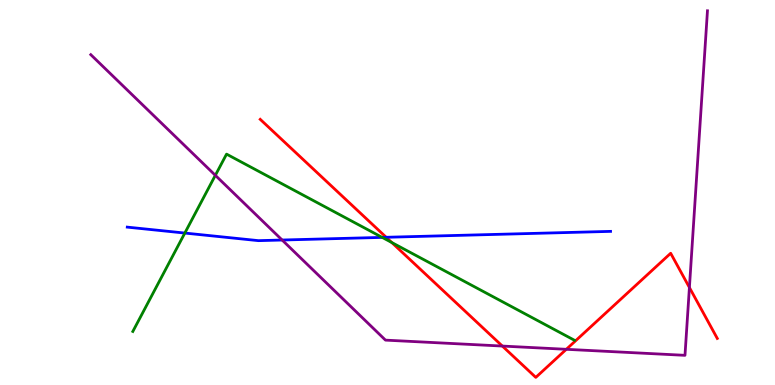[{'lines': ['blue', 'red'], 'intersections': [{'x': 4.98, 'y': 3.84}]}, {'lines': ['green', 'red'], 'intersections': [{'x': 5.06, 'y': 3.7}]}, {'lines': ['purple', 'red'], 'intersections': [{'x': 6.48, 'y': 1.01}, {'x': 7.31, 'y': 0.927}, {'x': 8.9, 'y': 2.53}]}, {'lines': ['blue', 'green'], 'intersections': [{'x': 2.38, 'y': 3.95}, {'x': 4.93, 'y': 3.83}]}, {'lines': ['blue', 'purple'], 'intersections': [{'x': 3.64, 'y': 3.77}]}, {'lines': ['green', 'purple'], 'intersections': [{'x': 2.78, 'y': 5.45}]}]